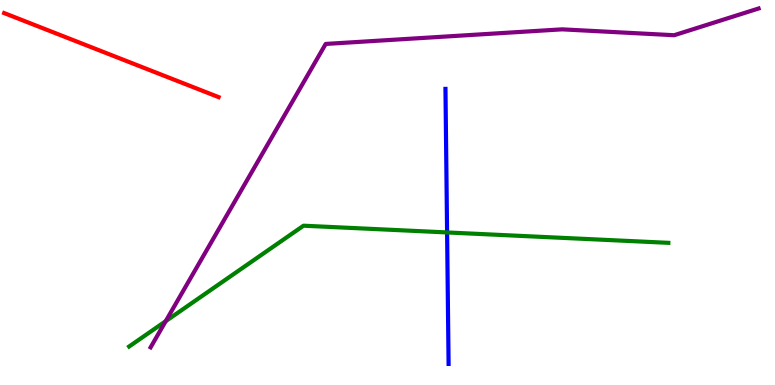[{'lines': ['blue', 'red'], 'intersections': []}, {'lines': ['green', 'red'], 'intersections': []}, {'lines': ['purple', 'red'], 'intersections': []}, {'lines': ['blue', 'green'], 'intersections': [{'x': 5.77, 'y': 3.96}]}, {'lines': ['blue', 'purple'], 'intersections': []}, {'lines': ['green', 'purple'], 'intersections': [{'x': 2.14, 'y': 1.66}]}]